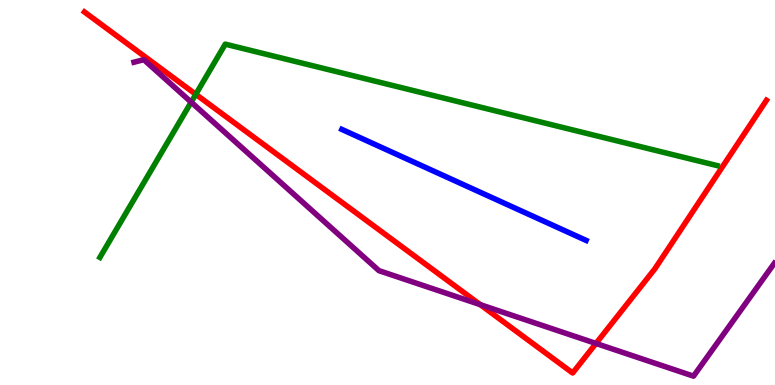[{'lines': ['blue', 'red'], 'intersections': []}, {'lines': ['green', 'red'], 'intersections': [{'x': 2.53, 'y': 7.55}]}, {'lines': ['purple', 'red'], 'intersections': [{'x': 6.2, 'y': 2.09}, {'x': 7.69, 'y': 1.08}]}, {'lines': ['blue', 'green'], 'intersections': []}, {'lines': ['blue', 'purple'], 'intersections': []}, {'lines': ['green', 'purple'], 'intersections': [{'x': 2.47, 'y': 7.35}]}]